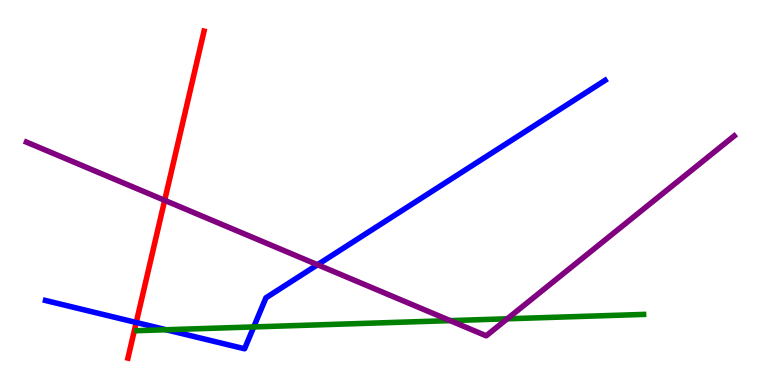[{'lines': ['blue', 'red'], 'intersections': [{'x': 1.76, 'y': 1.62}]}, {'lines': ['green', 'red'], 'intersections': []}, {'lines': ['purple', 'red'], 'intersections': [{'x': 2.12, 'y': 4.8}]}, {'lines': ['blue', 'green'], 'intersections': [{'x': 2.14, 'y': 1.44}, {'x': 3.27, 'y': 1.51}]}, {'lines': ['blue', 'purple'], 'intersections': [{'x': 4.1, 'y': 3.12}]}, {'lines': ['green', 'purple'], 'intersections': [{'x': 5.81, 'y': 1.67}, {'x': 6.55, 'y': 1.72}]}]